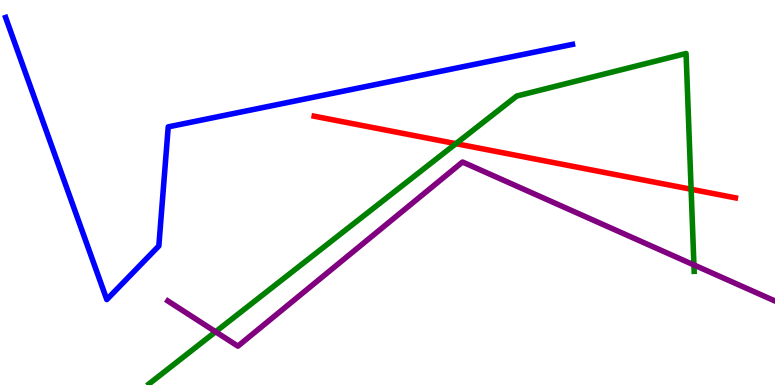[{'lines': ['blue', 'red'], 'intersections': []}, {'lines': ['green', 'red'], 'intersections': [{'x': 5.88, 'y': 6.27}, {'x': 8.92, 'y': 5.08}]}, {'lines': ['purple', 'red'], 'intersections': []}, {'lines': ['blue', 'green'], 'intersections': []}, {'lines': ['blue', 'purple'], 'intersections': []}, {'lines': ['green', 'purple'], 'intersections': [{'x': 2.78, 'y': 1.38}, {'x': 8.95, 'y': 3.12}]}]